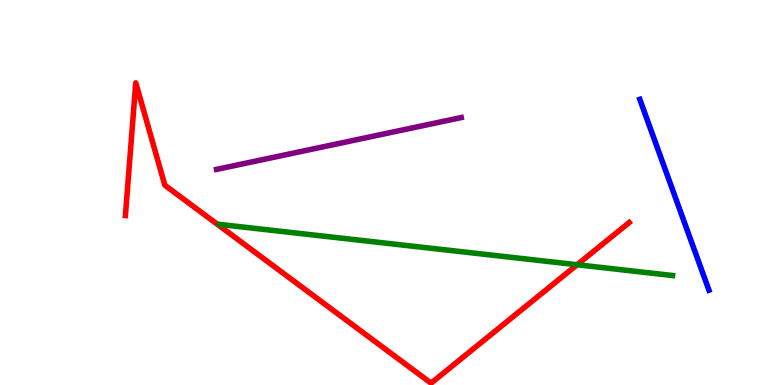[{'lines': ['blue', 'red'], 'intersections': []}, {'lines': ['green', 'red'], 'intersections': [{'x': 7.45, 'y': 3.12}]}, {'lines': ['purple', 'red'], 'intersections': []}, {'lines': ['blue', 'green'], 'intersections': []}, {'lines': ['blue', 'purple'], 'intersections': []}, {'lines': ['green', 'purple'], 'intersections': []}]